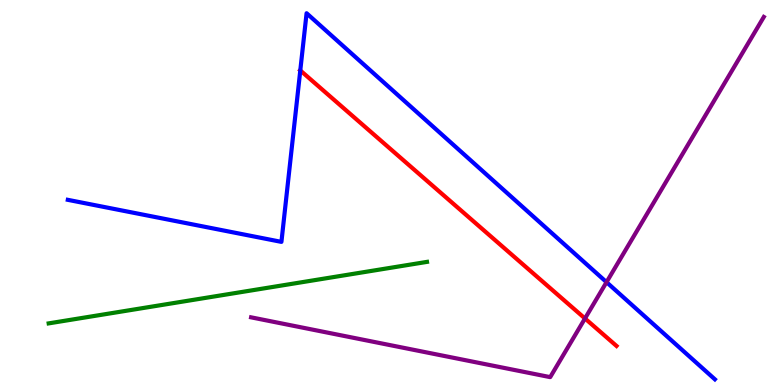[{'lines': ['blue', 'red'], 'intersections': [{'x': 3.87, 'y': 8.17}]}, {'lines': ['green', 'red'], 'intersections': []}, {'lines': ['purple', 'red'], 'intersections': [{'x': 7.55, 'y': 1.73}]}, {'lines': ['blue', 'green'], 'intersections': []}, {'lines': ['blue', 'purple'], 'intersections': [{'x': 7.83, 'y': 2.67}]}, {'lines': ['green', 'purple'], 'intersections': []}]